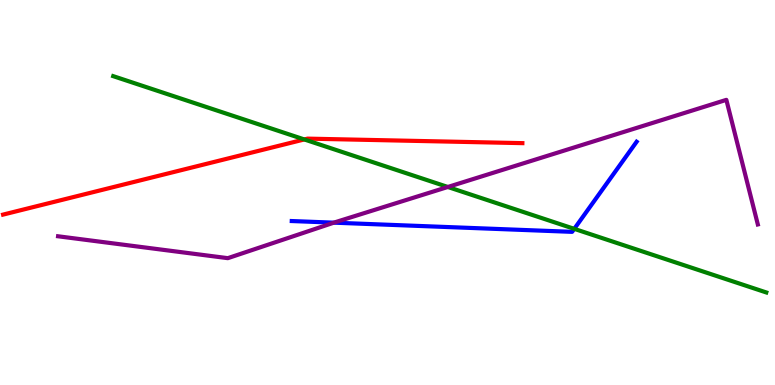[{'lines': ['blue', 'red'], 'intersections': []}, {'lines': ['green', 'red'], 'intersections': [{'x': 3.93, 'y': 6.38}]}, {'lines': ['purple', 'red'], 'intersections': []}, {'lines': ['blue', 'green'], 'intersections': [{'x': 7.41, 'y': 4.06}]}, {'lines': ['blue', 'purple'], 'intersections': [{'x': 4.31, 'y': 4.22}]}, {'lines': ['green', 'purple'], 'intersections': [{'x': 5.78, 'y': 5.14}]}]